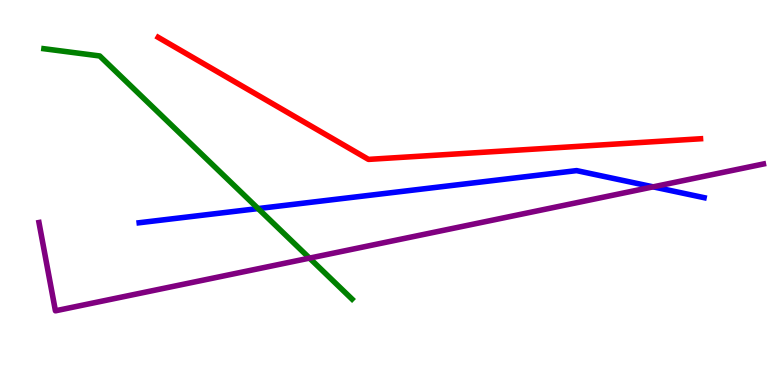[{'lines': ['blue', 'red'], 'intersections': []}, {'lines': ['green', 'red'], 'intersections': []}, {'lines': ['purple', 'red'], 'intersections': []}, {'lines': ['blue', 'green'], 'intersections': [{'x': 3.33, 'y': 4.58}]}, {'lines': ['blue', 'purple'], 'intersections': [{'x': 8.43, 'y': 5.15}]}, {'lines': ['green', 'purple'], 'intersections': [{'x': 3.99, 'y': 3.3}]}]